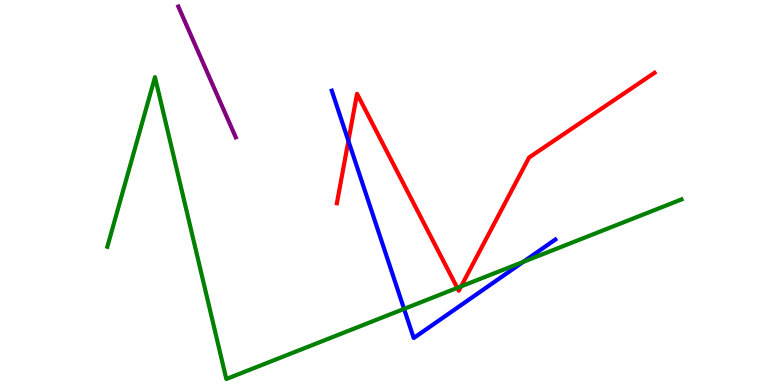[{'lines': ['blue', 'red'], 'intersections': [{'x': 4.5, 'y': 6.34}]}, {'lines': ['green', 'red'], 'intersections': [{'x': 5.9, 'y': 2.52}, {'x': 5.95, 'y': 2.56}]}, {'lines': ['purple', 'red'], 'intersections': []}, {'lines': ['blue', 'green'], 'intersections': [{'x': 5.21, 'y': 1.98}, {'x': 6.75, 'y': 3.2}]}, {'lines': ['blue', 'purple'], 'intersections': []}, {'lines': ['green', 'purple'], 'intersections': []}]